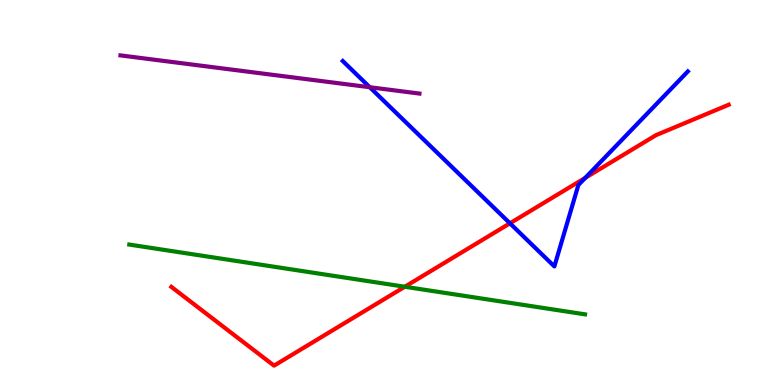[{'lines': ['blue', 'red'], 'intersections': [{'x': 6.58, 'y': 4.2}, {'x': 7.55, 'y': 5.38}]}, {'lines': ['green', 'red'], 'intersections': [{'x': 5.22, 'y': 2.55}]}, {'lines': ['purple', 'red'], 'intersections': []}, {'lines': ['blue', 'green'], 'intersections': []}, {'lines': ['blue', 'purple'], 'intersections': [{'x': 4.77, 'y': 7.73}]}, {'lines': ['green', 'purple'], 'intersections': []}]